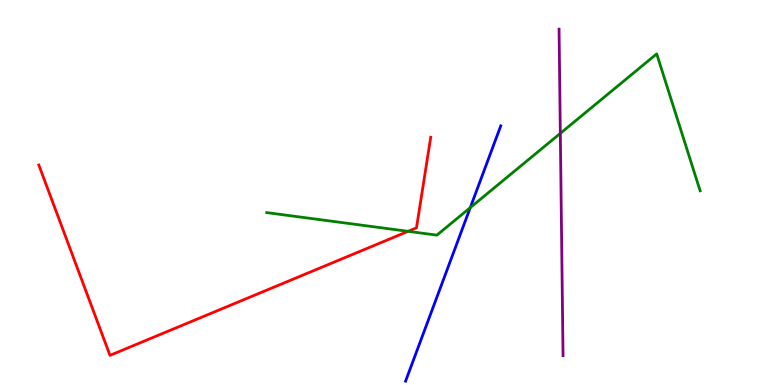[{'lines': ['blue', 'red'], 'intersections': []}, {'lines': ['green', 'red'], 'intersections': [{'x': 5.27, 'y': 3.99}]}, {'lines': ['purple', 'red'], 'intersections': []}, {'lines': ['blue', 'green'], 'intersections': [{'x': 6.07, 'y': 4.61}]}, {'lines': ['blue', 'purple'], 'intersections': []}, {'lines': ['green', 'purple'], 'intersections': [{'x': 7.23, 'y': 6.54}]}]